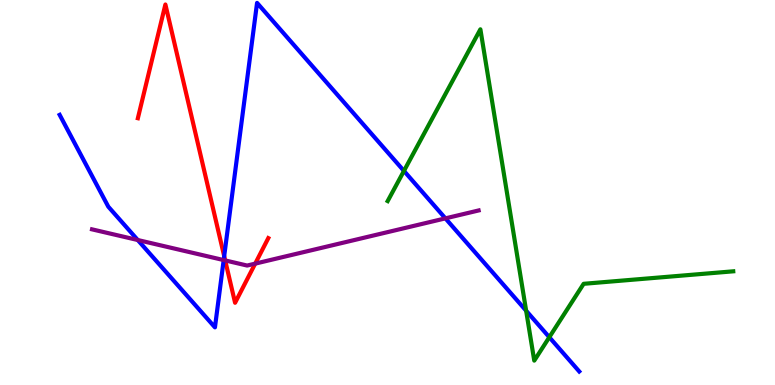[{'lines': ['blue', 'red'], 'intersections': [{'x': 2.89, 'y': 3.35}]}, {'lines': ['green', 'red'], 'intersections': []}, {'lines': ['purple', 'red'], 'intersections': [{'x': 2.91, 'y': 3.24}, {'x': 3.29, 'y': 3.15}]}, {'lines': ['blue', 'green'], 'intersections': [{'x': 5.21, 'y': 5.56}, {'x': 6.79, 'y': 1.93}, {'x': 7.09, 'y': 1.24}]}, {'lines': ['blue', 'purple'], 'intersections': [{'x': 1.78, 'y': 3.77}, {'x': 2.89, 'y': 3.24}, {'x': 5.75, 'y': 4.33}]}, {'lines': ['green', 'purple'], 'intersections': []}]